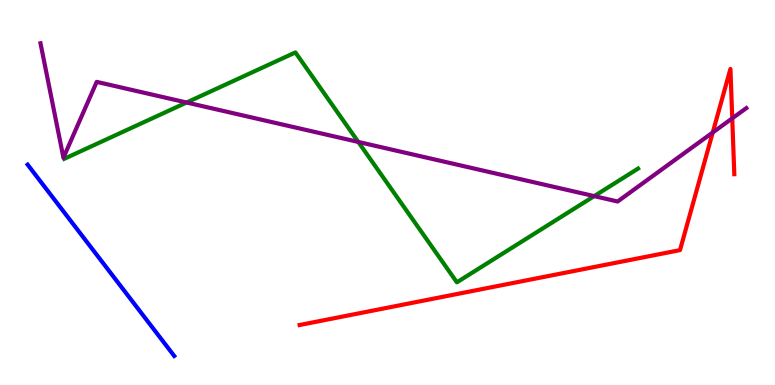[{'lines': ['blue', 'red'], 'intersections': []}, {'lines': ['green', 'red'], 'intersections': []}, {'lines': ['purple', 'red'], 'intersections': [{'x': 9.2, 'y': 6.56}, {'x': 9.45, 'y': 6.93}]}, {'lines': ['blue', 'green'], 'intersections': []}, {'lines': ['blue', 'purple'], 'intersections': []}, {'lines': ['green', 'purple'], 'intersections': [{'x': 2.41, 'y': 7.34}, {'x': 4.62, 'y': 6.31}, {'x': 7.67, 'y': 4.91}]}]